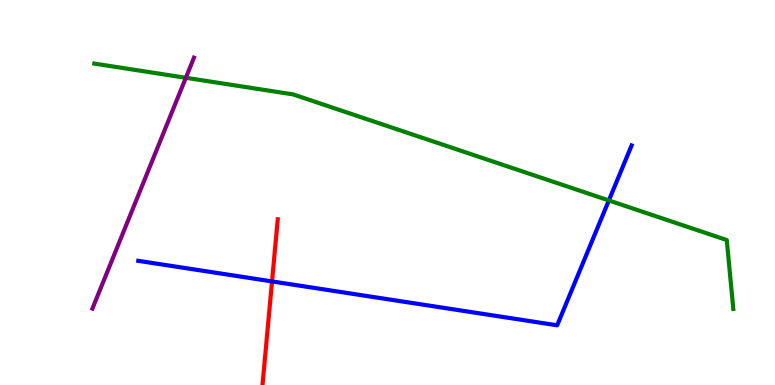[{'lines': ['blue', 'red'], 'intersections': [{'x': 3.51, 'y': 2.69}]}, {'lines': ['green', 'red'], 'intersections': []}, {'lines': ['purple', 'red'], 'intersections': []}, {'lines': ['blue', 'green'], 'intersections': [{'x': 7.86, 'y': 4.79}]}, {'lines': ['blue', 'purple'], 'intersections': []}, {'lines': ['green', 'purple'], 'intersections': [{'x': 2.4, 'y': 7.98}]}]